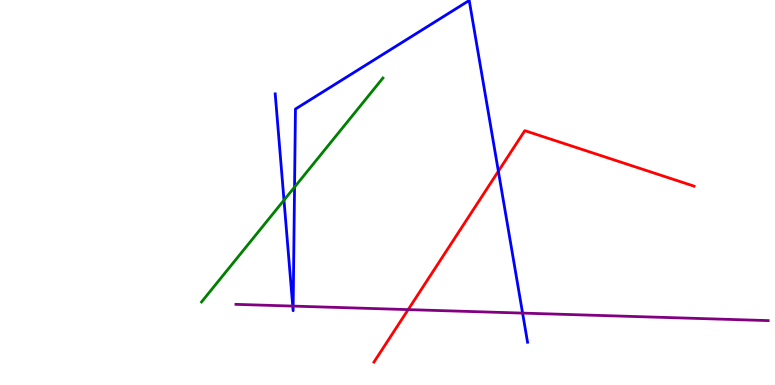[{'lines': ['blue', 'red'], 'intersections': [{'x': 6.43, 'y': 5.55}]}, {'lines': ['green', 'red'], 'intersections': []}, {'lines': ['purple', 'red'], 'intersections': [{'x': 5.27, 'y': 1.96}]}, {'lines': ['blue', 'green'], 'intersections': [{'x': 3.66, 'y': 4.8}, {'x': 3.8, 'y': 5.14}]}, {'lines': ['blue', 'purple'], 'intersections': [{'x': 3.78, 'y': 2.05}, {'x': 3.78, 'y': 2.05}, {'x': 6.74, 'y': 1.87}]}, {'lines': ['green', 'purple'], 'intersections': []}]